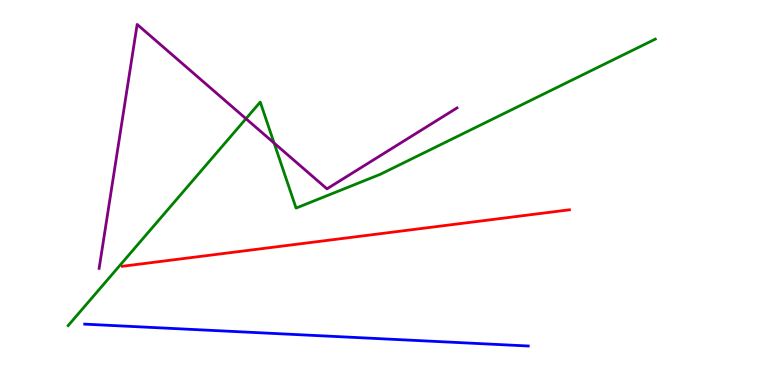[{'lines': ['blue', 'red'], 'intersections': []}, {'lines': ['green', 'red'], 'intersections': []}, {'lines': ['purple', 'red'], 'intersections': []}, {'lines': ['blue', 'green'], 'intersections': []}, {'lines': ['blue', 'purple'], 'intersections': []}, {'lines': ['green', 'purple'], 'intersections': [{'x': 3.17, 'y': 6.92}, {'x': 3.54, 'y': 6.28}]}]